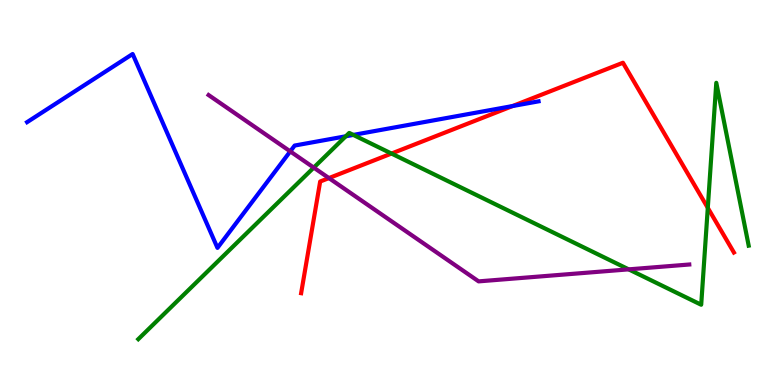[{'lines': ['blue', 'red'], 'intersections': [{'x': 6.61, 'y': 7.25}]}, {'lines': ['green', 'red'], 'intersections': [{'x': 5.05, 'y': 6.01}, {'x': 9.13, 'y': 4.6}]}, {'lines': ['purple', 'red'], 'intersections': [{'x': 4.24, 'y': 5.37}]}, {'lines': ['blue', 'green'], 'intersections': [{'x': 4.46, 'y': 6.46}, {'x': 4.56, 'y': 6.5}]}, {'lines': ['blue', 'purple'], 'intersections': [{'x': 3.75, 'y': 6.07}]}, {'lines': ['green', 'purple'], 'intersections': [{'x': 4.05, 'y': 5.65}, {'x': 8.11, 'y': 3.0}]}]